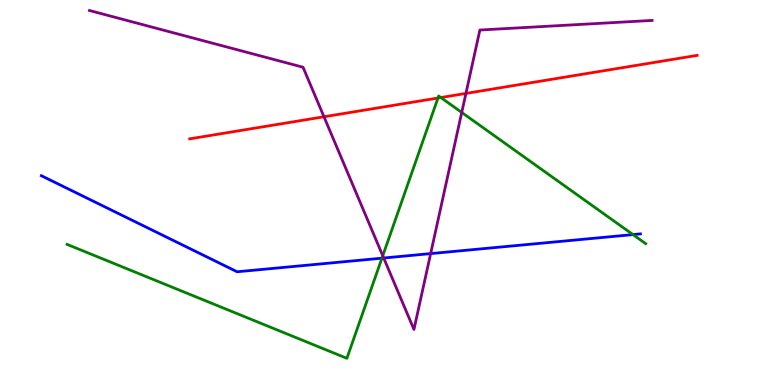[{'lines': ['blue', 'red'], 'intersections': []}, {'lines': ['green', 'red'], 'intersections': [{'x': 5.65, 'y': 7.45}, {'x': 5.69, 'y': 7.47}]}, {'lines': ['purple', 'red'], 'intersections': [{'x': 4.18, 'y': 6.97}, {'x': 6.01, 'y': 7.57}]}, {'lines': ['blue', 'green'], 'intersections': [{'x': 4.93, 'y': 3.29}, {'x': 8.17, 'y': 3.91}]}, {'lines': ['blue', 'purple'], 'intersections': [{'x': 4.95, 'y': 3.3}, {'x': 5.56, 'y': 3.41}]}, {'lines': ['green', 'purple'], 'intersections': [{'x': 4.94, 'y': 3.36}, {'x': 5.96, 'y': 7.08}]}]